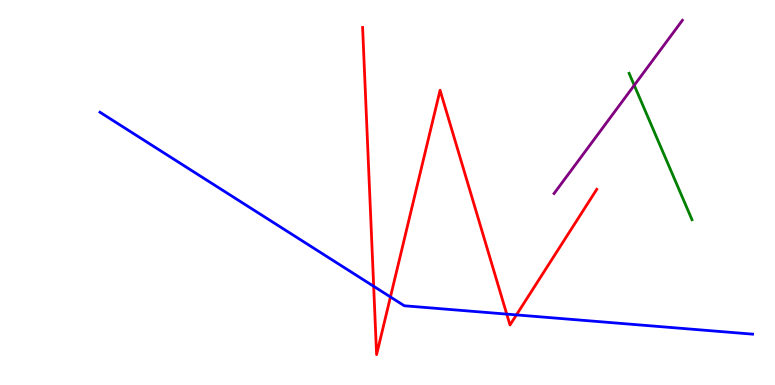[{'lines': ['blue', 'red'], 'intersections': [{'x': 4.82, 'y': 2.56}, {'x': 5.04, 'y': 2.29}, {'x': 6.54, 'y': 1.84}, {'x': 6.66, 'y': 1.82}]}, {'lines': ['green', 'red'], 'intersections': []}, {'lines': ['purple', 'red'], 'intersections': []}, {'lines': ['blue', 'green'], 'intersections': []}, {'lines': ['blue', 'purple'], 'intersections': []}, {'lines': ['green', 'purple'], 'intersections': [{'x': 8.18, 'y': 7.78}]}]